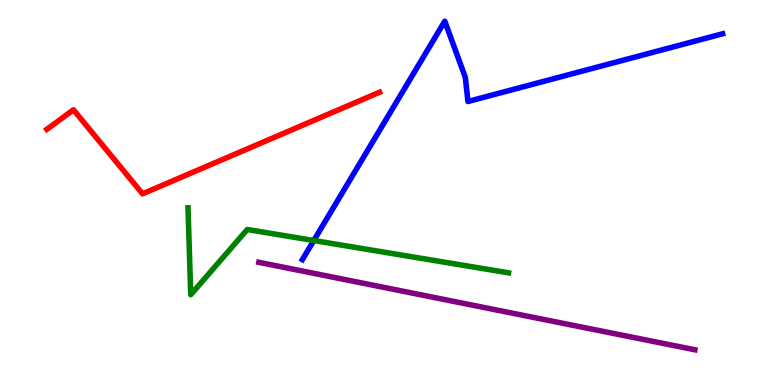[{'lines': ['blue', 'red'], 'intersections': []}, {'lines': ['green', 'red'], 'intersections': []}, {'lines': ['purple', 'red'], 'intersections': []}, {'lines': ['blue', 'green'], 'intersections': [{'x': 4.05, 'y': 3.75}]}, {'lines': ['blue', 'purple'], 'intersections': []}, {'lines': ['green', 'purple'], 'intersections': []}]